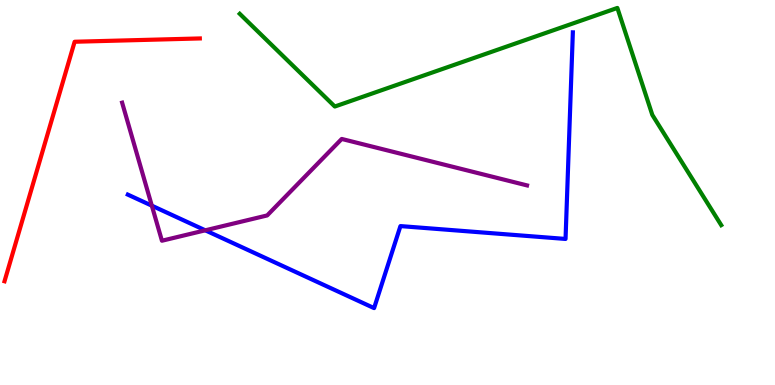[{'lines': ['blue', 'red'], 'intersections': []}, {'lines': ['green', 'red'], 'intersections': []}, {'lines': ['purple', 'red'], 'intersections': []}, {'lines': ['blue', 'green'], 'intersections': []}, {'lines': ['blue', 'purple'], 'intersections': [{'x': 1.96, 'y': 4.66}, {'x': 2.65, 'y': 4.02}]}, {'lines': ['green', 'purple'], 'intersections': []}]